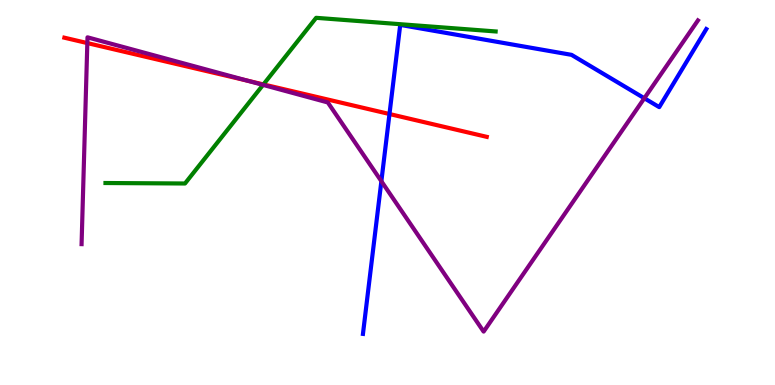[{'lines': ['blue', 'red'], 'intersections': [{'x': 5.03, 'y': 7.04}]}, {'lines': ['green', 'red'], 'intersections': [{'x': 3.4, 'y': 7.81}]}, {'lines': ['purple', 'red'], 'intersections': [{'x': 1.13, 'y': 8.88}, {'x': 3.19, 'y': 7.9}]}, {'lines': ['blue', 'green'], 'intersections': []}, {'lines': ['blue', 'purple'], 'intersections': [{'x': 4.92, 'y': 5.29}, {'x': 8.31, 'y': 7.45}]}, {'lines': ['green', 'purple'], 'intersections': [{'x': 3.39, 'y': 7.79}]}]